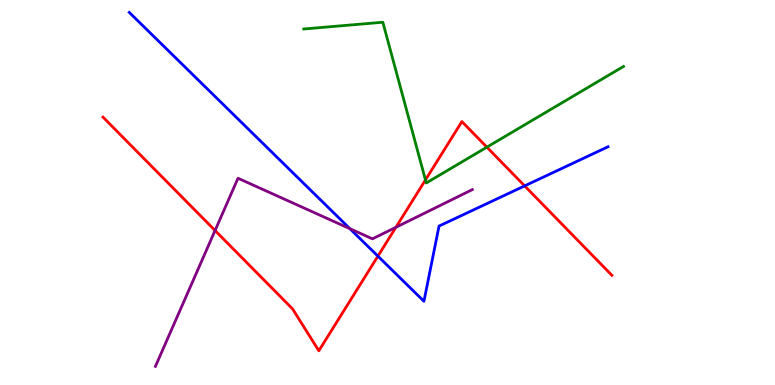[{'lines': ['blue', 'red'], 'intersections': [{'x': 4.88, 'y': 3.35}, {'x': 6.77, 'y': 5.17}]}, {'lines': ['green', 'red'], 'intersections': [{'x': 5.49, 'y': 5.33}, {'x': 6.28, 'y': 6.18}]}, {'lines': ['purple', 'red'], 'intersections': [{'x': 2.78, 'y': 4.01}, {'x': 5.11, 'y': 4.1}]}, {'lines': ['blue', 'green'], 'intersections': []}, {'lines': ['blue', 'purple'], 'intersections': [{'x': 4.51, 'y': 4.06}]}, {'lines': ['green', 'purple'], 'intersections': []}]